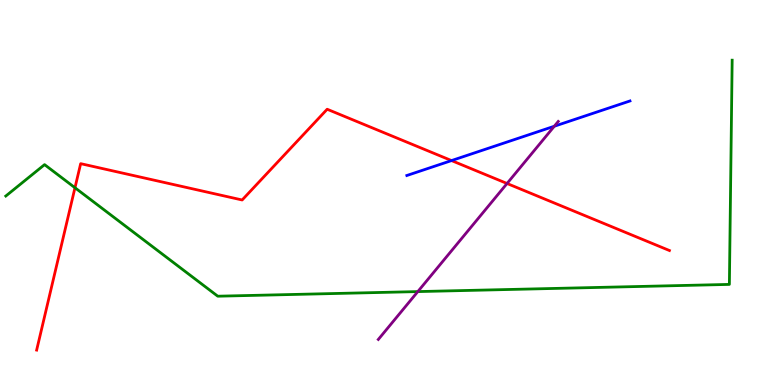[{'lines': ['blue', 'red'], 'intersections': [{'x': 5.83, 'y': 5.83}]}, {'lines': ['green', 'red'], 'intersections': [{'x': 0.967, 'y': 5.12}]}, {'lines': ['purple', 'red'], 'intersections': [{'x': 6.54, 'y': 5.23}]}, {'lines': ['blue', 'green'], 'intersections': []}, {'lines': ['blue', 'purple'], 'intersections': [{'x': 7.15, 'y': 6.72}]}, {'lines': ['green', 'purple'], 'intersections': [{'x': 5.39, 'y': 2.43}]}]